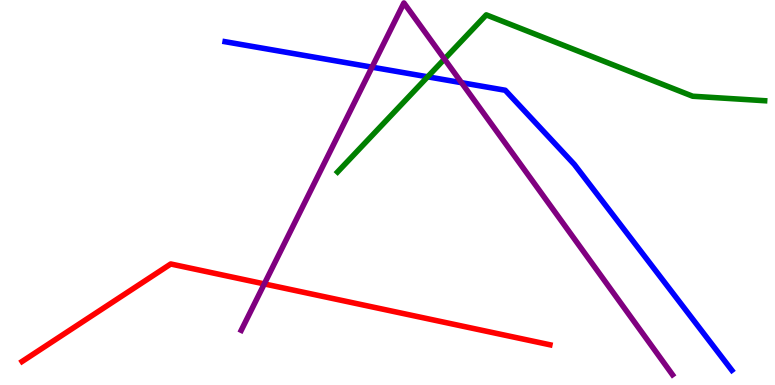[{'lines': ['blue', 'red'], 'intersections': []}, {'lines': ['green', 'red'], 'intersections': []}, {'lines': ['purple', 'red'], 'intersections': [{'x': 3.41, 'y': 2.63}]}, {'lines': ['blue', 'green'], 'intersections': [{'x': 5.52, 'y': 8.0}]}, {'lines': ['blue', 'purple'], 'intersections': [{'x': 4.8, 'y': 8.26}, {'x': 5.96, 'y': 7.85}]}, {'lines': ['green', 'purple'], 'intersections': [{'x': 5.73, 'y': 8.47}]}]